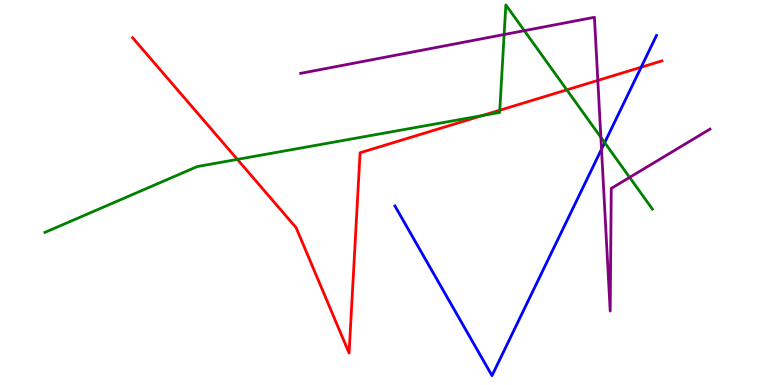[{'lines': ['blue', 'red'], 'intersections': [{'x': 8.27, 'y': 8.25}]}, {'lines': ['green', 'red'], 'intersections': [{'x': 3.06, 'y': 5.86}, {'x': 6.22, 'y': 7.0}, {'x': 6.45, 'y': 7.14}, {'x': 7.31, 'y': 7.67}]}, {'lines': ['purple', 'red'], 'intersections': [{'x': 7.71, 'y': 7.91}]}, {'lines': ['blue', 'green'], 'intersections': [{'x': 7.8, 'y': 6.3}]}, {'lines': ['blue', 'purple'], 'intersections': [{'x': 7.76, 'y': 6.13}]}, {'lines': ['green', 'purple'], 'intersections': [{'x': 6.51, 'y': 9.1}, {'x': 6.77, 'y': 9.2}, {'x': 7.75, 'y': 6.43}, {'x': 8.12, 'y': 5.39}]}]